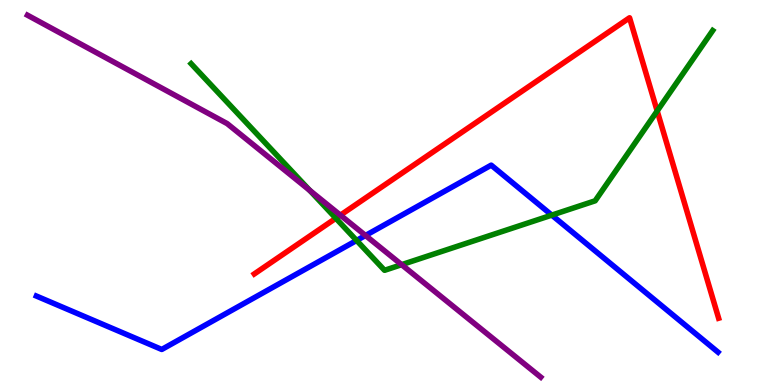[{'lines': ['blue', 'red'], 'intersections': []}, {'lines': ['green', 'red'], 'intersections': [{'x': 4.33, 'y': 4.33}, {'x': 8.48, 'y': 7.12}]}, {'lines': ['purple', 'red'], 'intersections': [{'x': 4.39, 'y': 4.41}]}, {'lines': ['blue', 'green'], 'intersections': [{'x': 4.6, 'y': 3.75}, {'x': 7.12, 'y': 4.41}]}, {'lines': ['blue', 'purple'], 'intersections': [{'x': 4.72, 'y': 3.88}]}, {'lines': ['green', 'purple'], 'intersections': [{'x': 4.0, 'y': 5.06}, {'x': 5.18, 'y': 3.13}]}]